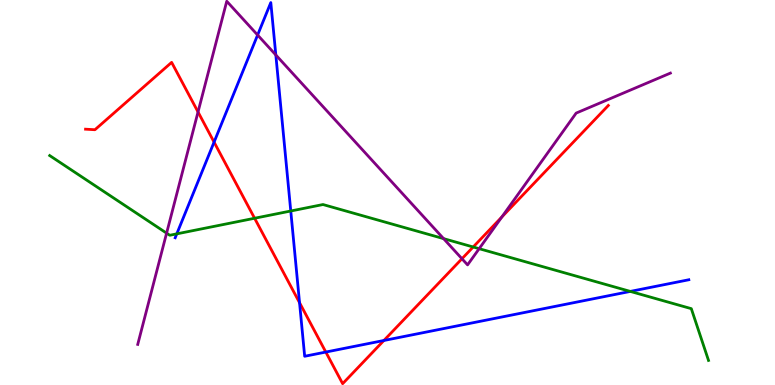[{'lines': ['blue', 'red'], 'intersections': [{'x': 2.76, 'y': 6.31}, {'x': 3.87, 'y': 2.14}, {'x': 4.2, 'y': 0.856}, {'x': 4.95, 'y': 1.16}]}, {'lines': ['green', 'red'], 'intersections': [{'x': 3.29, 'y': 4.33}, {'x': 6.11, 'y': 3.58}]}, {'lines': ['purple', 'red'], 'intersections': [{'x': 2.56, 'y': 7.09}, {'x': 5.96, 'y': 3.28}, {'x': 6.48, 'y': 4.36}]}, {'lines': ['blue', 'green'], 'intersections': [{'x': 2.28, 'y': 3.93}, {'x': 3.75, 'y': 4.52}, {'x': 8.13, 'y': 2.43}]}, {'lines': ['blue', 'purple'], 'intersections': [{'x': 3.32, 'y': 9.09}, {'x': 3.56, 'y': 8.57}]}, {'lines': ['green', 'purple'], 'intersections': [{'x': 2.15, 'y': 3.94}, {'x': 5.72, 'y': 3.8}, {'x': 6.18, 'y': 3.54}]}]